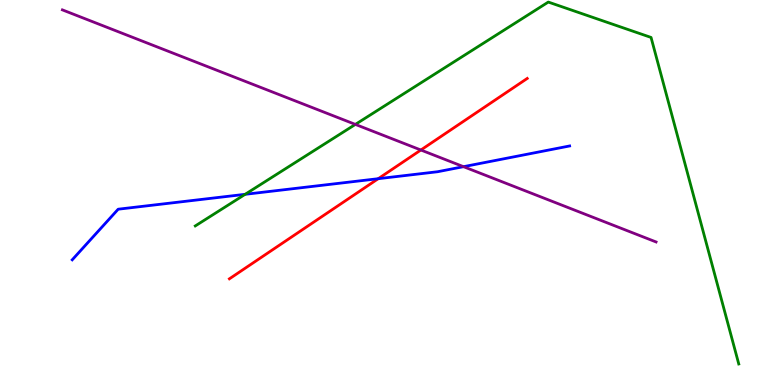[{'lines': ['blue', 'red'], 'intersections': [{'x': 4.88, 'y': 5.36}]}, {'lines': ['green', 'red'], 'intersections': []}, {'lines': ['purple', 'red'], 'intersections': [{'x': 5.43, 'y': 6.1}]}, {'lines': ['blue', 'green'], 'intersections': [{'x': 3.16, 'y': 4.95}]}, {'lines': ['blue', 'purple'], 'intersections': [{'x': 5.98, 'y': 5.67}]}, {'lines': ['green', 'purple'], 'intersections': [{'x': 4.59, 'y': 6.77}]}]